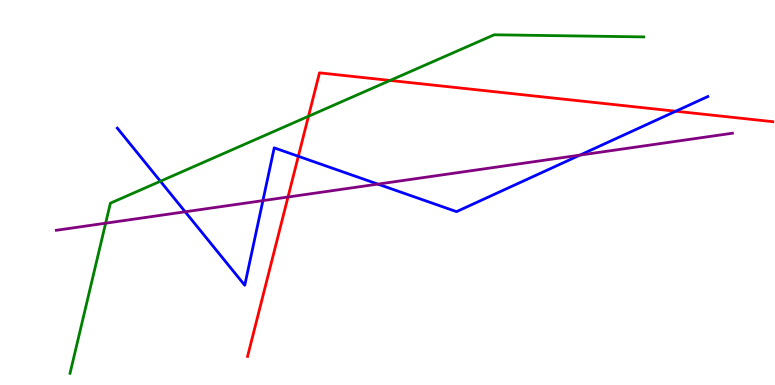[{'lines': ['blue', 'red'], 'intersections': [{'x': 3.85, 'y': 5.94}, {'x': 8.72, 'y': 7.11}]}, {'lines': ['green', 'red'], 'intersections': [{'x': 3.98, 'y': 6.98}, {'x': 5.03, 'y': 7.91}]}, {'lines': ['purple', 'red'], 'intersections': [{'x': 3.72, 'y': 4.88}]}, {'lines': ['blue', 'green'], 'intersections': [{'x': 2.07, 'y': 5.29}]}, {'lines': ['blue', 'purple'], 'intersections': [{'x': 2.39, 'y': 4.5}, {'x': 3.39, 'y': 4.79}, {'x': 4.88, 'y': 5.22}, {'x': 7.48, 'y': 5.97}]}, {'lines': ['green', 'purple'], 'intersections': [{'x': 1.36, 'y': 4.2}]}]